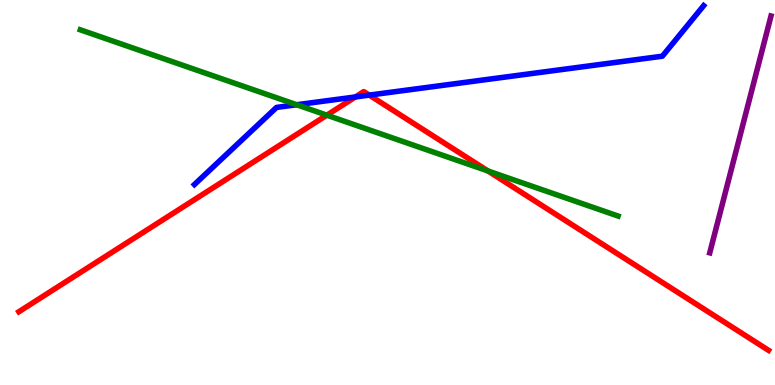[{'lines': ['blue', 'red'], 'intersections': [{'x': 4.59, 'y': 7.48}, {'x': 4.76, 'y': 7.53}]}, {'lines': ['green', 'red'], 'intersections': [{'x': 4.22, 'y': 7.01}, {'x': 6.3, 'y': 5.56}]}, {'lines': ['purple', 'red'], 'intersections': []}, {'lines': ['blue', 'green'], 'intersections': [{'x': 3.83, 'y': 7.28}]}, {'lines': ['blue', 'purple'], 'intersections': []}, {'lines': ['green', 'purple'], 'intersections': []}]